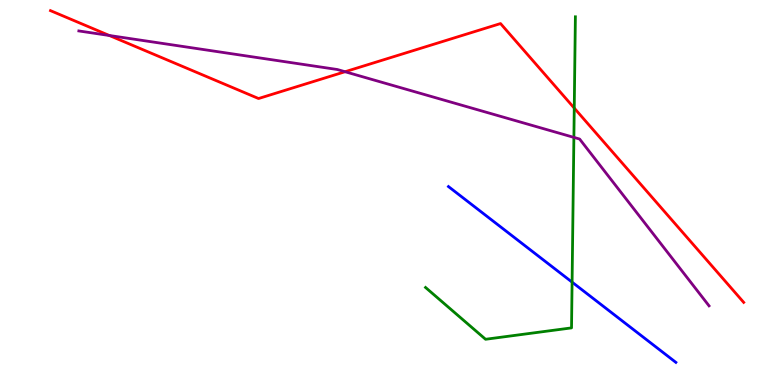[{'lines': ['blue', 'red'], 'intersections': []}, {'lines': ['green', 'red'], 'intersections': [{'x': 7.41, 'y': 7.19}]}, {'lines': ['purple', 'red'], 'intersections': [{'x': 1.41, 'y': 9.08}, {'x': 4.45, 'y': 8.14}]}, {'lines': ['blue', 'green'], 'intersections': [{'x': 7.38, 'y': 2.67}]}, {'lines': ['blue', 'purple'], 'intersections': []}, {'lines': ['green', 'purple'], 'intersections': [{'x': 7.41, 'y': 6.43}]}]